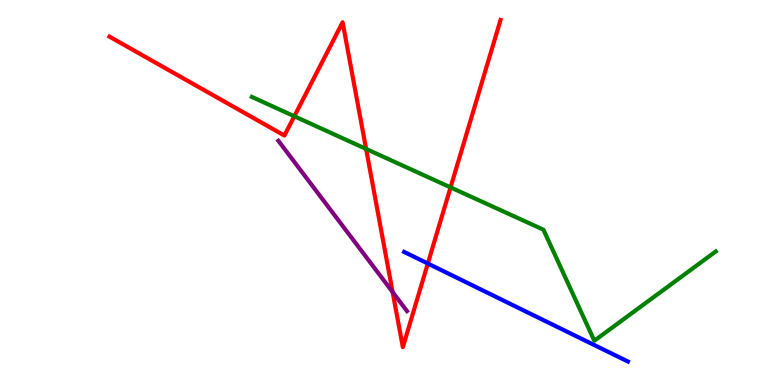[{'lines': ['blue', 'red'], 'intersections': [{'x': 5.52, 'y': 3.16}]}, {'lines': ['green', 'red'], 'intersections': [{'x': 3.8, 'y': 6.98}, {'x': 4.72, 'y': 6.13}, {'x': 5.81, 'y': 5.13}]}, {'lines': ['purple', 'red'], 'intersections': [{'x': 5.07, 'y': 2.41}]}, {'lines': ['blue', 'green'], 'intersections': []}, {'lines': ['blue', 'purple'], 'intersections': []}, {'lines': ['green', 'purple'], 'intersections': []}]